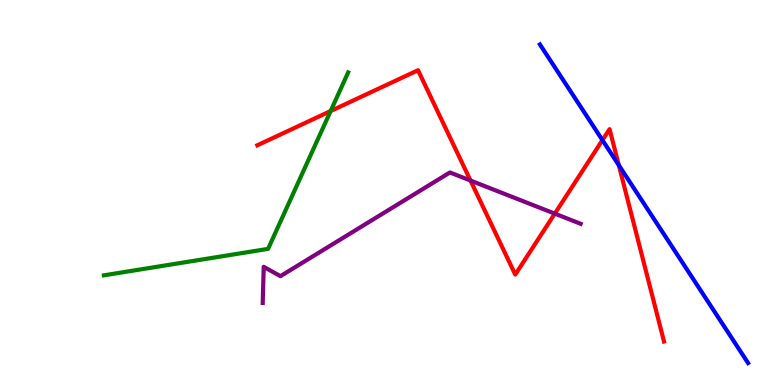[{'lines': ['blue', 'red'], 'intersections': [{'x': 7.77, 'y': 6.36}, {'x': 7.98, 'y': 5.71}]}, {'lines': ['green', 'red'], 'intersections': [{'x': 4.27, 'y': 7.12}]}, {'lines': ['purple', 'red'], 'intersections': [{'x': 6.07, 'y': 5.31}, {'x': 7.16, 'y': 4.45}]}, {'lines': ['blue', 'green'], 'intersections': []}, {'lines': ['blue', 'purple'], 'intersections': []}, {'lines': ['green', 'purple'], 'intersections': []}]